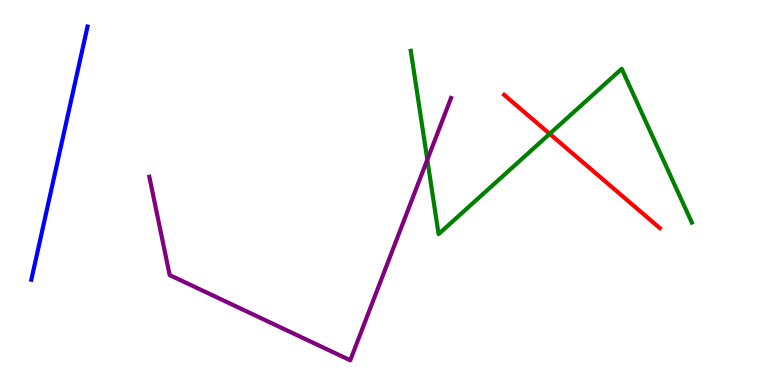[{'lines': ['blue', 'red'], 'intersections': []}, {'lines': ['green', 'red'], 'intersections': [{'x': 7.09, 'y': 6.52}]}, {'lines': ['purple', 'red'], 'intersections': []}, {'lines': ['blue', 'green'], 'intersections': []}, {'lines': ['blue', 'purple'], 'intersections': []}, {'lines': ['green', 'purple'], 'intersections': [{'x': 5.51, 'y': 5.85}]}]